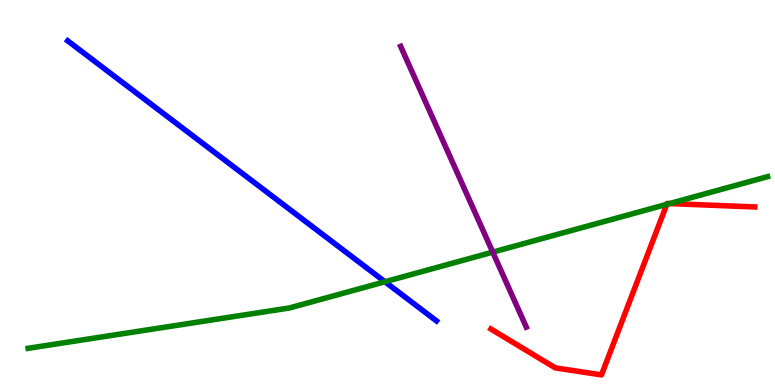[{'lines': ['blue', 'red'], 'intersections': []}, {'lines': ['green', 'red'], 'intersections': [{'x': 8.6, 'y': 4.69}, {'x': 8.64, 'y': 4.71}]}, {'lines': ['purple', 'red'], 'intersections': []}, {'lines': ['blue', 'green'], 'intersections': [{'x': 4.97, 'y': 2.68}]}, {'lines': ['blue', 'purple'], 'intersections': []}, {'lines': ['green', 'purple'], 'intersections': [{'x': 6.36, 'y': 3.45}]}]